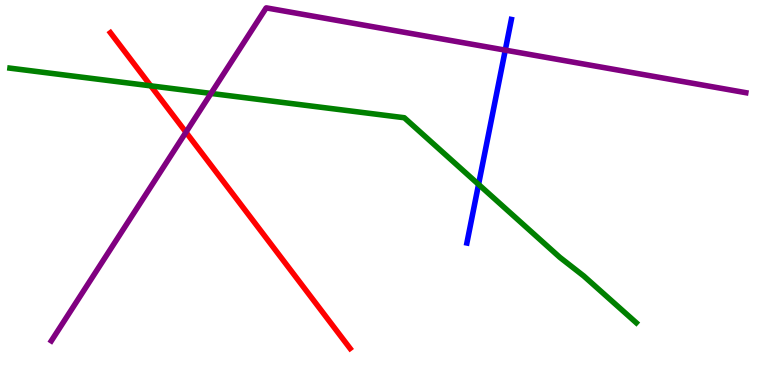[{'lines': ['blue', 'red'], 'intersections': []}, {'lines': ['green', 'red'], 'intersections': [{'x': 1.95, 'y': 7.77}]}, {'lines': ['purple', 'red'], 'intersections': [{'x': 2.4, 'y': 6.57}]}, {'lines': ['blue', 'green'], 'intersections': [{'x': 6.17, 'y': 5.21}]}, {'lines': ['blue', 'purple'], 'intersections': [{'x': 6.52, 'y': 8.7}]}, {'lines': ['green', 'purple'], 'intersections': [{'x': 2.72, 'y': 7.57}]}]